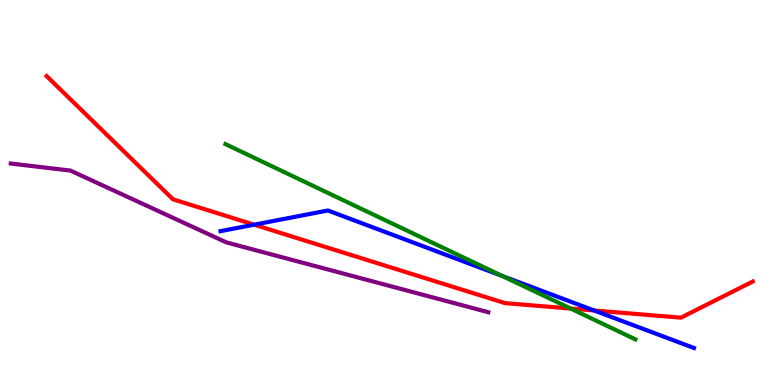[{'lines': ['blue', 'red'], 'intersections': [{'x': 3.28, 'y': 4.16}, {'x': 7.67, 'y': 1.94}]}, {'lines': ['green', 'red'], 'intersections': [{'x': 7.36, 'y': 1.99}]}, {'lines': ['purple', 'red'], 'intersections': []}, {'lines': ['blue', 'green'], 'intersections': [{'x': 6.48, 'y': 2.83}]}, {'lines': ['blue', 'purple'], 'intersections': []}, {'lines': ['green', 'purple'], 'intersections': []}]